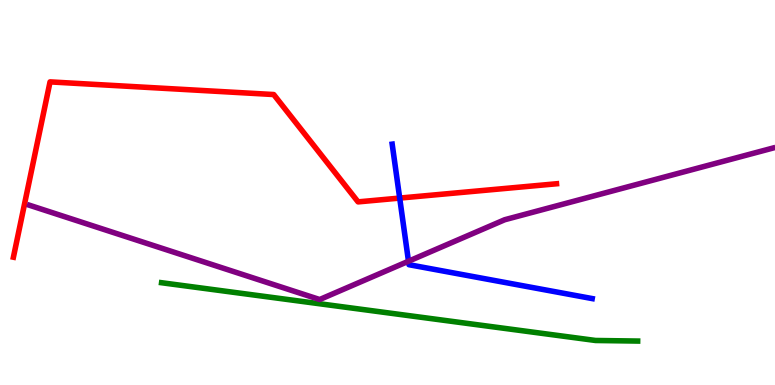[{'lines': ['blue', 'red'], 'intersections': [{'x': 5.16, 'y': 4.85}]}, {'lines': ['green', 'red'], 'intersections': []}, {'lines': ['purple', 'red'], 'intersections': []}, {'lines': ['blue', 'green'], 'intersections': []}, {'lines': ['blue', 'purple'], 'intersections': [{'x': 5.27, 'y': 3.21}]}, {'lines': ['green', 'purple'], 'intersections': []}]